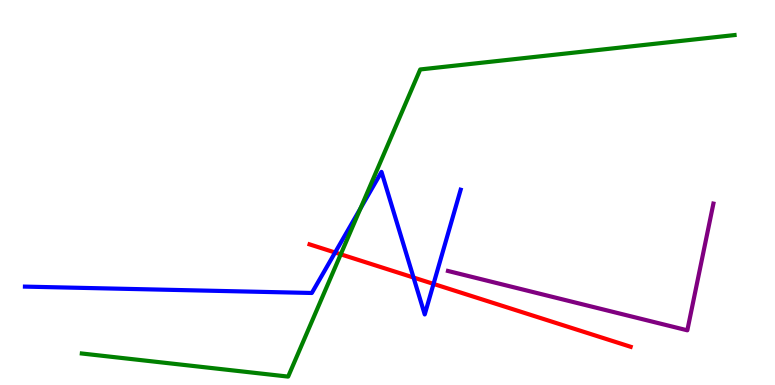[{'lines': ['blue', 'red'], 'intersections': [{'x': 4.32, 'y': 3.44}, {'x': 5.34, 'y': 2.79}, {'x': 5.59, 'y': 2.63}]}, {'lines': ['green', 'red'], 'intersections': [{'x': 4.4, 'y': 3.39}]}, {'lines': ['purple', 'red'], 'intersections': []}, {'lines': ['blue', 'green'], 'intersections': [{'x': 4.65, 'y': 4.59}]}, {'lines': ['blue', 'purple'], 'intersections': []}, {'lines': ['green', 'purple'], 'intersections': []}]